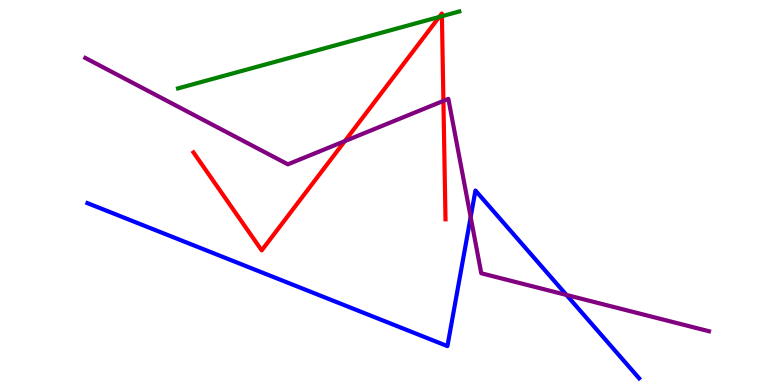[{'lines': ['blue', 'red'], 'intersections': []}, {'lines': ['green', 'red'], 'intersections': [{'x': 5.67, 'y': 9.56}, {'x': 5.7, 'y': 9.58}]}, {'lines': ['purple', 'red'], 'intersections': [{'x': 4.45, 'y': 6.34}, {'x': 5.72, 'y': 7.38}]}, {'lines': ['blue', 'green'], 'intersections': []}, {'lines': ['blue', 'purple'], 'intersections': [{'x': 6.07, 'y': 4.36}, {'x': 7.31, 'y': 2.34}]}, {'lines': ['green', 'purple'], 'intersections': []}]